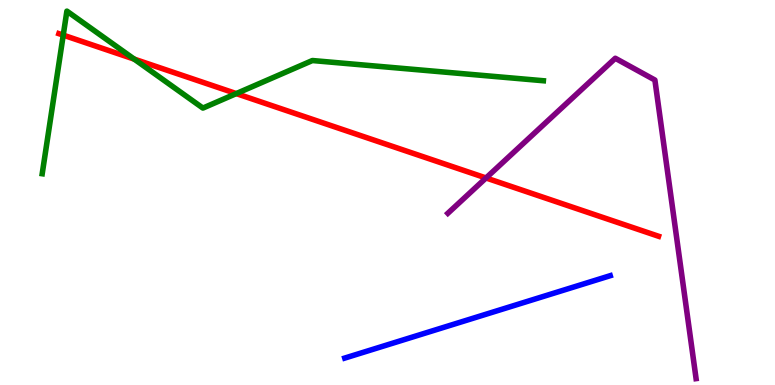[{'lines': ['blue', 'red'], 'intersections': []}, {'lines': ['green', 'red'], 'intersections': [{'x': 0.816, 'y': 9.09}, {'x': 1.73, 'y': 8.46}, {'x': 3.05, 'y': 7.57}]}, {'lines': ['purple', 'red'], 'intersections': [{'x': 6.27, 'y': 5.38}]}, {'lines': ['blue', 'green'], 'intersections': []}, {'lines': ['blue', 'purple'], 'intersections': []}, {'lines': ['green', 'purple'], 'intersections': []}]